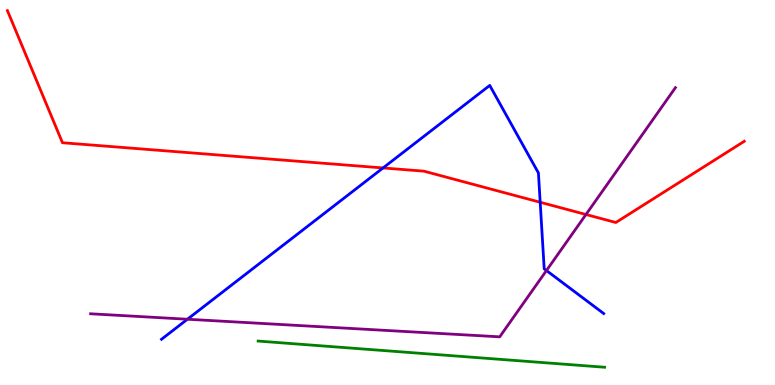[{'lines': ['blue', 'red'], 'intersections': [{'x': 4.94, 'y': 5.64}, {'x': 6.97, 'y': 4.75}]}, {'lines': ['green', 'red'], 'intersections': []}, {'lines': ['purple', 'red'], 'intersections': [{'x': 7.56, 'y': 4.43}]}, {'lines': ['blue', 'green'], 'intersections': []}, {'lines': ['blue', 'purple'], 'intersections': [{'x': 2.42, 'y': 1.71}, {'x': 7.05, 'y': 2.97}]}, {'lines': ['green', 'purple'], 'intersections': []}]